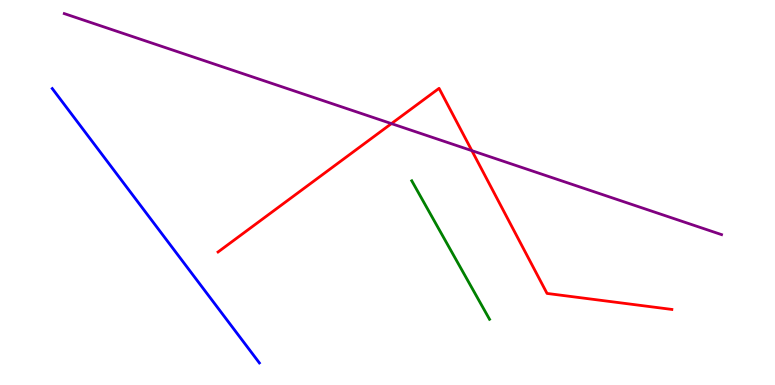[{'lines': ['blue', 'red'], 'intersections': []}, {'lines': ['green', 'red'], 'intersections': []}, {'lines': ['purple', 'red'], 'intersections': [{'x': 5.05, 'y': 6.79}, {'x': 6.09, 'y': 6.09}]}, {'lines': ['blue', 'green'], 'intersections': []}, {'lines': ['blue', 'purple'], 'intersections': []}, {'lines': ['green', 'purple'], 'intersections': []}]